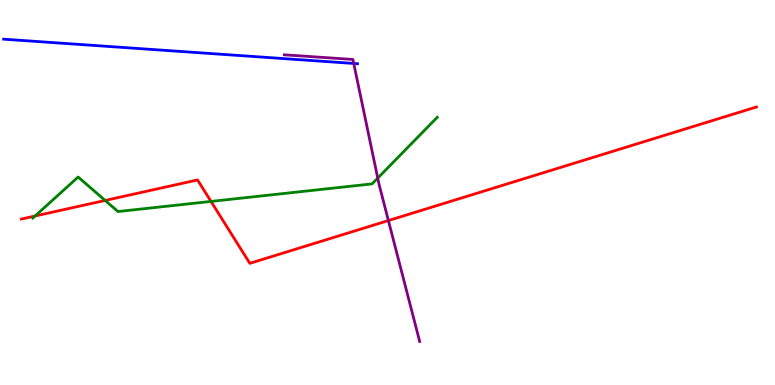[{'lines': ['blue', 'red'], 'intersections': []}, {'lines': ['green', 'red'], 'intersections': [{'x': 0.452, 'y': 4.39}, {'x': 1.36, 'y': 4.79}, {'x': 2.72, 'y': 4.77}]}, {'lines': ['purple', 'red'], 'intersections': [{'x': 5.01, 'y': 4.27}]}, {'lines': ['blue', 'green'], 'intersections': []}, {'lines': ['blue', 'purple'], 'intersections': [{'x': 4.56, 'y': 8.35}]}, {'lines': ['green', 'purple'], 'intersections': [{'x': 4.87, 'y': 5.37}]}]